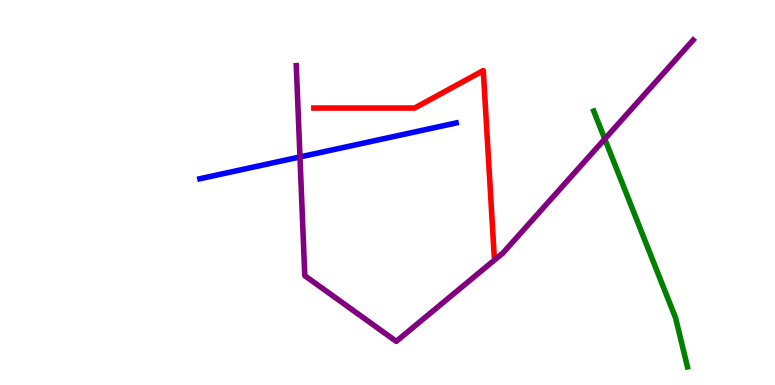[{'lines': ['blue', 'red'], 'intersections': []}, {'lines': ['green', 'red'], 'intersections': []}, {'lines': ['purple', 'red'], 'intersections': []}, {'lines': ['blue', 'green'], 'intersections': []}, {'lines': ['blue', 'purple'], 'intersections': [{'x': 3.87, 'y': 5.92}]}, {'lines': ['green', 'purple'], 'intersections': [{'x': 7.8, 'y': 6.39}]}]